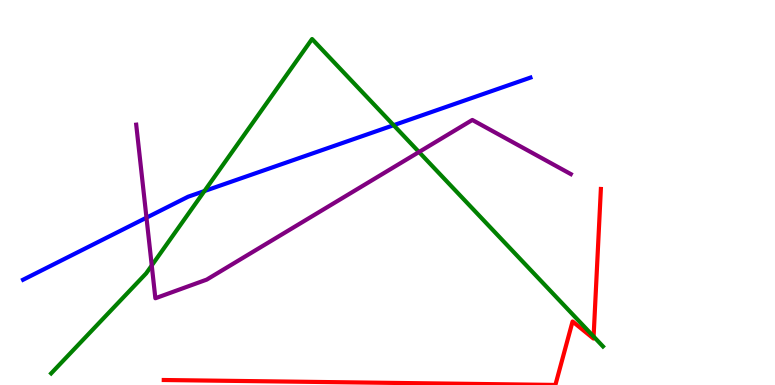[{'lines': ['blue', 'red'], 'intersections': []}, {'lines': ['green', 'red'], 'intersections': [{'x': 7.66, 'y': 1.26}]}, {'lines': ['purple', 'red'], 'intersections': []}, {'lines': ['blue', 'green'], 'intersections': [{'x': 2.64, 'y': 5.04}, {'x': 5.08, 'y': 6.75}]}, {'lines': ['blue', 'purple'], 'intersections': [{'x': 1.89, 'y': 4.35}]}, {'lines': ['green', 'purple'], 'intersections': [{'x': 1.96, 'y': 3.1}, {'x': 5.41, 'y': 6.05}]}]